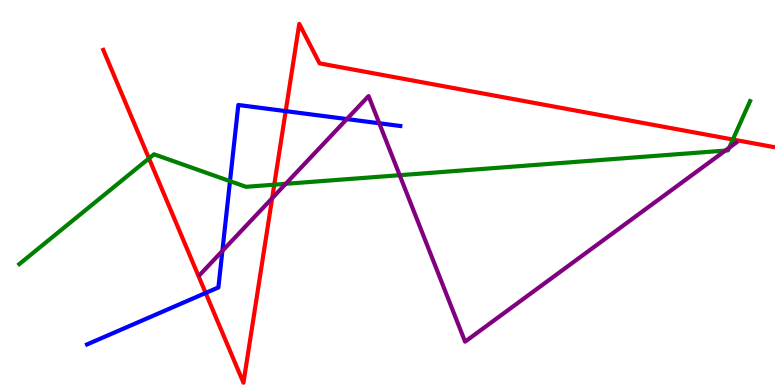[{'lines': ['blue', 'red'], 'intersections': [{'x': 2.65, 'y': 2.39}, {'x': 3.69, 'y': 7.11}]}, {'lines': ['green', 'red'], 'intersections': [{'x': 1.92, 'y': 5.89}, {'x': 3.54, 'y': 5.2}, {'x': 9.46, 'y': 6.38}]}, {'lines': ['purple', 'red'], 'intersections': [{'x': 3.51, 'y': 4.85}]}, {'lines': ['blue', 'green'], 'intersections': [{'x': 2.97, 'y': 5.29}]}, {'lines': ['blue', 'purple'], 'intersections': [{'x': 2.87, 'y': 3.48}, {'x': 4.48, 'y': 6.91}, {'x': 4.89, 'y': 6.8}]}, {'lines': ['green', 'purple'], 'intersections': [{'x': 3.69, 'y': 5.23}, {'x': 5.16, 'y': 5.45}, {'x': 9.36, 'y': 6.09}, {'x': 9.41, 'y': 6.16}]}]